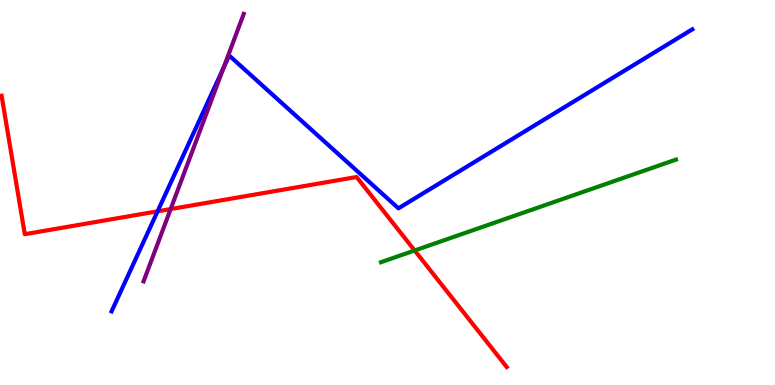[{'lines': ['blue', 'red'], 'intersections': [{'x': 2.03, 'y': 4.51}]}, {'lines': ['green', 'red'], 'intersections': [{'x': 5.35, 'y': 3.49}]}, {'lines': ['purple', 'red'], 'intersections': [{'x': 2.2, 'y': 4.57}]}, {'lines': ['blue', 'green'], 'intersections': []}, {'lines': ['blue', 'purple'], 'intersections': [{'x': 2.88, 'y': 8.23}]}, {'lines': ['green', 'purple'], 'intersections': []}]